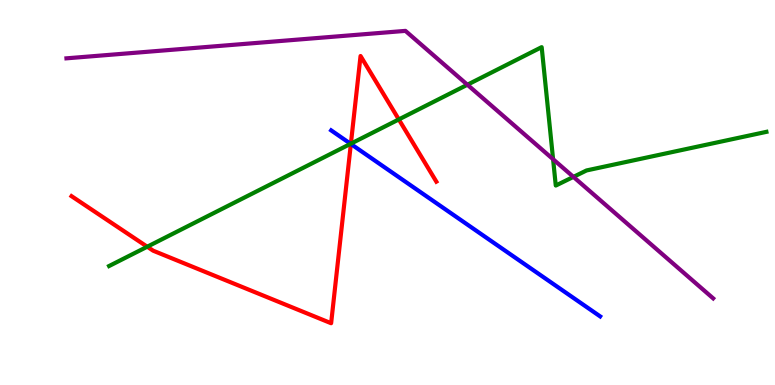[{'lines': ['blue', 'red'], 'intersections': [{'x': 4.53, 'y': 6.26}]}, {'lines': ['green', 'red'], 'intersections': [{'x': 1.9, 'y': 3.59}, {'x': 4.53, 'y': 6.27}, {'x': 5.15, 'y': 6.9}]}, {'lines': ['purple', 'red'], 'intersections': []}, {'lines': ['blue', 'green'], 'intersections': [{'x': 4.52, 'y': 6.26}]}, {'lines': ['blue', 'purple'], 'intersections': []}, {'lines': ['green', 'purple'], 'intersections': [{'x': 6.03, 'y': 7.8}, {'x': 7.14, 'y': 5.86}, {'x': 7.4, 'y': 5.41}]}]